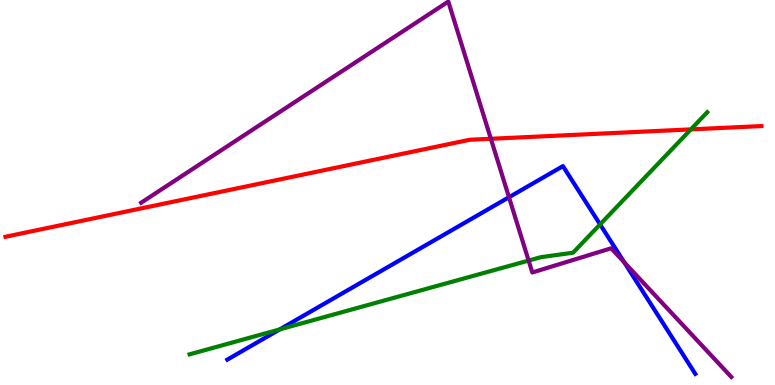[{'lines': ['blue', 'red'], 'intersections': []}, {'lines': ['green', 'red'], 'intersections': [{'x': 8.91, 'y': 6.64}]}, {'lines': ['purple', 'red'], 'intersections': [{'x': 6.33, 'y': 6.4}]}, {'lines': ['blue', 'green'], 'intersections': [{'x': 3.61, 'y': 1.44}, {'x': 7.74, 'y': 4.17}]}, {'lines': ['blue', 'purple'], 'intersections': [{'x': 6.57, 'y': 4.88}, {'x': 8.05, 'y': 3.19}]}, {'lines': ['green', 'purple'], 'intersections': [{'x': 6.82, 'y': 3.23}]}]